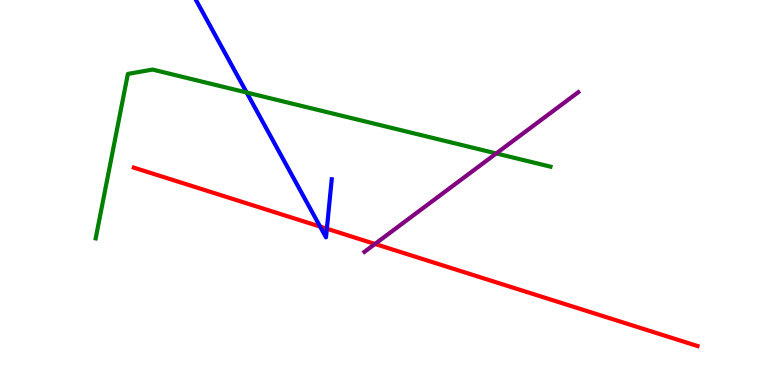[{'lines': ['blue', 'red'], 'intersections': [{'x': 4.13, 'y': 4.11}, {'x': 4.22, 'y': 4.06}]}, {'lines': ['green', 'red'], 'intersections': []}, {'lines': ['purple', 'red'], 'intersections': [{'x': 4.84, 'y': 3.66}]}, {'lines': ['blue', 'green'], 'intersections': [{'x': 3.18, 'y': 7.6}]}, {'lines': ['blue', 'purple'], 'intersections': []}, {'lines': ['green', 'purple'], 'intersections': [{'x': 6.4, 'y': 6.01}]}]